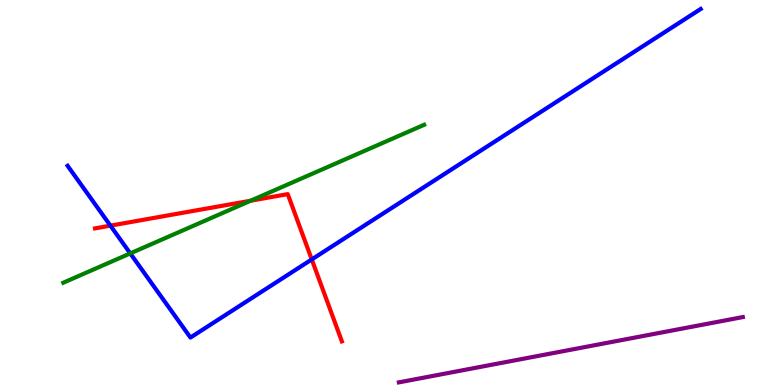[{'lines': ['blue', 'red'], 'intersections': [{'x': 1.42, 'y': 4.14}, {'x': 4.02, 'y': 3.26}]}, {'lines': ['green', 'red'], 'intersections': [{'x': 3.23, 'y': 4.79}]}, {'lines': ['purple', 'red'], 'intersections': []}, {'lines': ['blue', 'green'], 'intersections': [{'x': 1.68, 'y': 3.42}]}, {'lines': ['blue', 'purple'], 'intersections': []}, {'lines': ['green', 'purple'], 'intersections': []}]